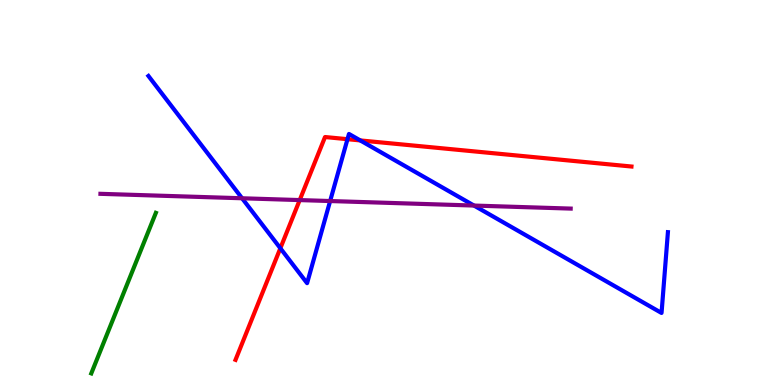[{'lines': ['blue', 'red'], 'intersections': [{'x': 3.62, 'y': 3.55}, {'x': 4.48, 'y': 6.38}, {'x': 4.65, 'y': 6.35}]}, {'lines': ['green', 'red'], 'intersections': []}, {'lines': ['purple', 'red'], 'intersections': [{'x': 3.87, 'y': 4.8}]}, {'lines': ['blue', 'green'], 'intersections': []}, {'lines': ['blue', 'purple'], 'intersections': [{'x': 3.12, 'y': 4.85}, {'x': 4.26, 'y': 4.78}, {'x': 6.12, 'y': 4.66}]}, {'lines': ['green', 'purple'], 'intersections': []}]